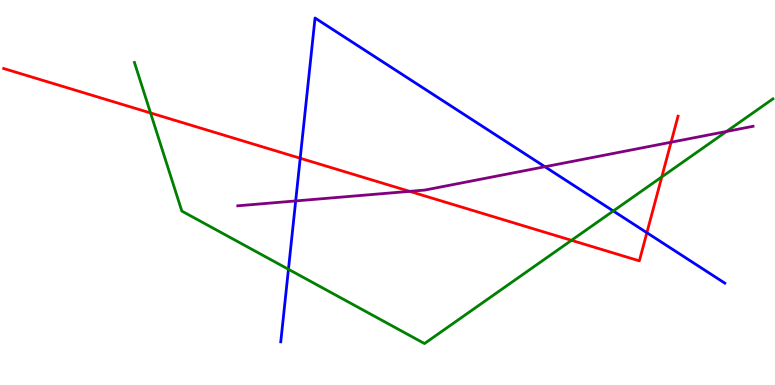[{'lines': ['blue', 'red'], 'intersections': [{'x': 3.87, 'y': 5.89}, {'x': 8.35, 'y': 3.96}]}, {'lines': ['green', 'red'], 'intersections': [{'x': 1.94, 'y': 7.07}, {'x': 7.37, 'y': 3.76}, {'x': 8.54, 'y': 5.41}]}, {'lines': ['purple', 'red'], 'intersections': [{'x': 5.29, 'y': 5.03}, {'x': 8.66, 'y': 6.31}]}, {'lines': ['blue', 'green'], 'intersections': [{'x': 3.72, 'y': 3.01}, {'x': 7.91, 'y': 4.52}]}, {'lines': ['blue', 'purple'], 'intersections': [{'x': 3.82, 'y': 4.78}, {'x': 7.03, 'y': 5.67}]}, {'lines': ['green', 'purple'], 'intersections': [{'x': 9.37, 'y': 6.59}]}]